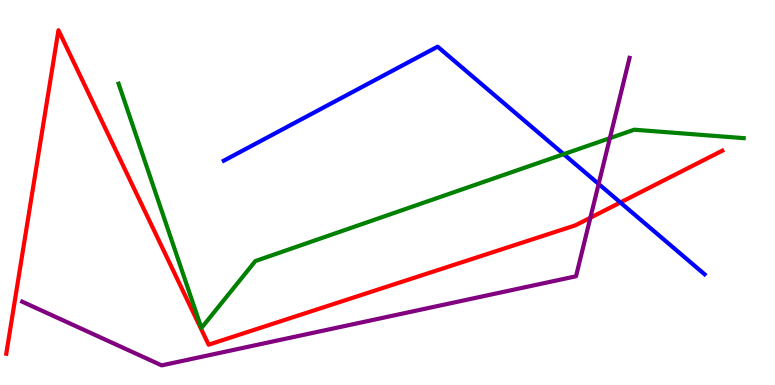[{'lines': ['blue', 'red'], 'intersections': [{'x': 8.0, 'y': 4.74}]}, {'lines': ['green', 'red'], 'intersections': []}, {'lines': ['purple', 'red'], 'intersections': [{'x': 7.62, 'y': 4.34}]}, {'lines': ['blue', 'green'], 'intersections': [{'x': 7.27, 'y': 6.0}]}, {'lines': ['blue', 'purple'], 'intersections': [{'x': 7.72, 'y': 5.22}]}, {'lines': ['green', 'purple'], 'intersections': [{'x': 7.87, 'y': 6.41}]}]